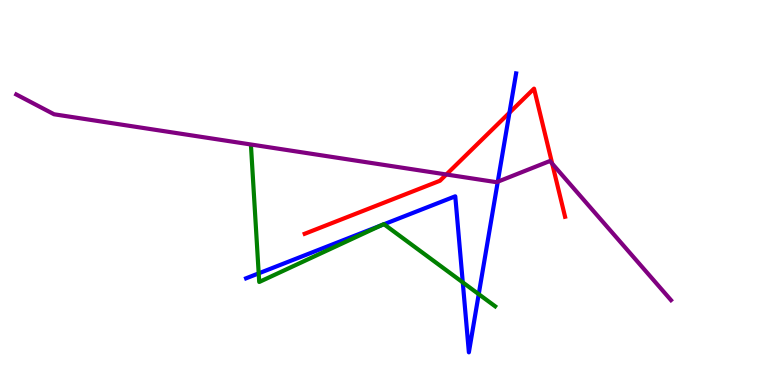[{'lines': ['blue', 'red'], 'intersections': [{'x': 6.57, 'y': 7.07}]}, {'lines': ['green', 'red'], 'intersections': []}, {'lines': ['purple', 'red'], 'intersections': [{'x': 5.76, 'y': 5.47}, {'x': 7.13, 'y': 5.75}]}, {'lines': ['blue', 'green'], 'intersections': [{'x': 3.34, 'y': 2.9}, {'x': 4.92, 'y': 4.15}, {'x': 4.95, 'y': 4.18}, {'x': 5.97, 'y': 2.67}, {'x': 6.18, 'y': 2.36}]}, {'lines': ['blue', 'purple'], 'intersections': [{'x': 6.42, 'y': 5.28}]}, {'lines': ['green', 'purple'], 'intersections': []}]